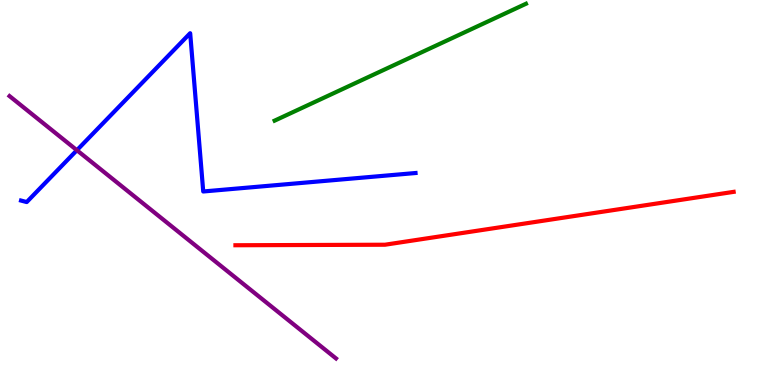[{'lines': ['blue', 'red'], 'intersections': []}, {'lines': ['green', 'red'], 'intersections': []}, {'lines': ['purple', 'red'], 'intersections': []}, {'lines': ['blue', 'green'], 'intersections': []}, {'lines': ['blue', 'purple'], 'intersections': [{'x': 0.992, 'y': 6.1}]}, {'lines': ['green', 'purple'], 'intersections': []}]